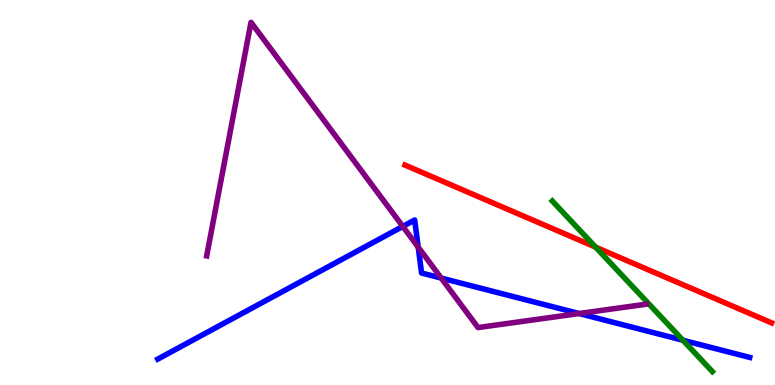[{'lines': ['blue', 'red'], 'intersections': []}, {'lines': ['green', 'red'], 'intersections': [{'x': 7.68, 'y': 3.58}]}, {'lines': ['purple', 'red'], 'intersections': []}, {'lines': ['blue', 'green'], 'intersections': [{'x': 8.81, 'y': 1.16}]}, {'lines': ['blue', 'purple'], 'intersections': [{'x': 5.2, 'y': 4.12}, {'x': 5.4, 'y': 3.58}, {'x': 5.69, 'y': 2.78}, {'x': 7.47, 'y': 1.86}]}, {'lines': ['green', 'purple'], 'intersections': []}]